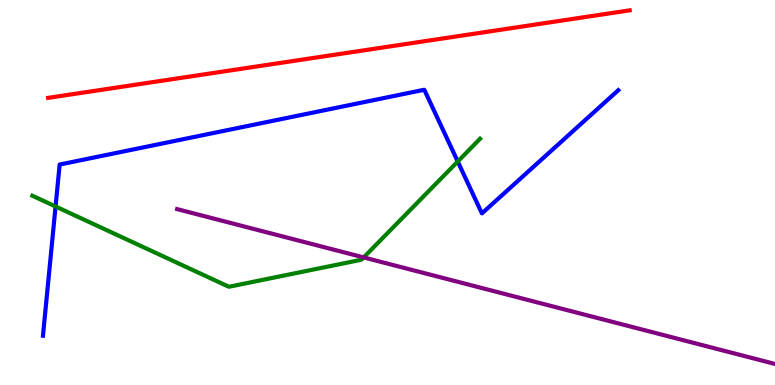[{'lines': ['blue', 'red'], 'intersections': []}, {'lines': ['green', 'red'], 'intersections': []}, {'lines': ['purple', 'red'], 'intersections': []}, {'lines': ['blue', 'green'], 'intersections': [{'x': 0.717, 'y': 4.64}, {'x': 5.91, 'y': 5.8}]}, {'lines': ['blue', 'purple'], 'intersections': []}, {'lines': ['green', 'purple'], 'intersections': [{'x': 4.69, 'y': 3.31}]}]